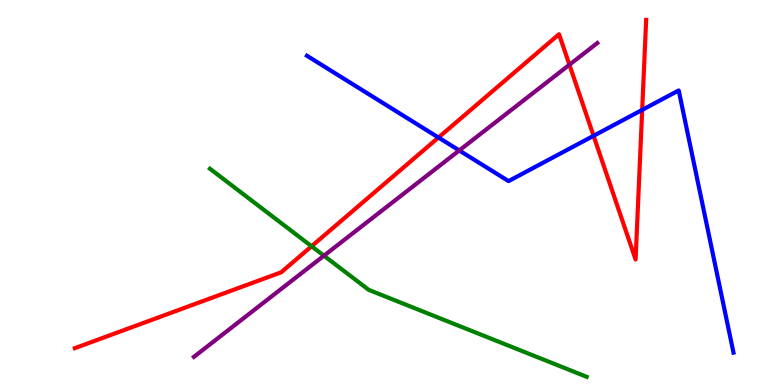[{'lines': ['blue', 'red'], 'intersections': [{'x': 5.66, 'y': 6.43}, {'x': 7.66, 'y': 6.47}, {'x': 8.29, 'y': 7.15}]}, {'lines': ['green', 'red'], 'intersections': [{'x': 4.02, 'y': 3.6}]}, {'lines': ['purple', 'red'], 'intersections': [{'x': 7.35, 'y': 8.32}]}, {'lines': ['blue', 'green'], 'intersections': []}, {'lines': ['blue', 'purple'], 'intersections': [{'x': 5.93, 'y': 6.09}]}, {'lines': ['green', 'purple'], 'intersections': [{'x': 4.18, 'y': 3.36}]}]